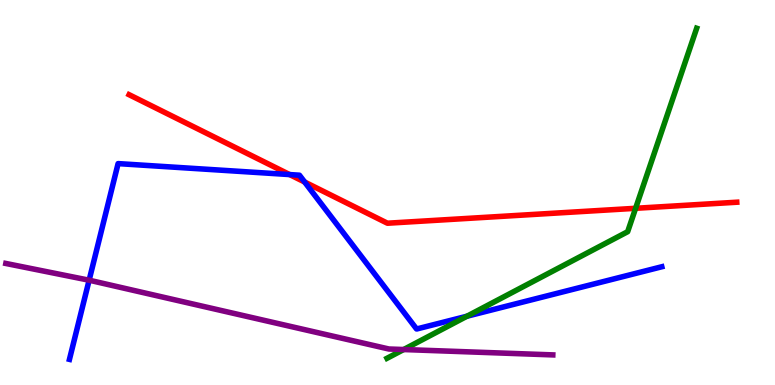[{'lines': ['blue', 'red'], 'intersections': [{'x': 3.74, 'y': 5.47}, {'x': 3.93, 'y': 5.27}]}, {'lines': ['green', 'red'], 'intersections': [{'x': 8.2, 'y': 4.59}]}, {'lines': ['purple', 'red'], 'intersections': []}, {'lines': ['blue', 'green'], 'intersections': [{'x': 6.03, 'y': 1.79}]}, {'lines': ['blue', 'purple'], 'intersections': [{'x': 1.15, 'y': 2.72}]}, {'lines': ['green', 'purple'], 'intersections': [{'x': 5.21, 'y': 0.921}]}]